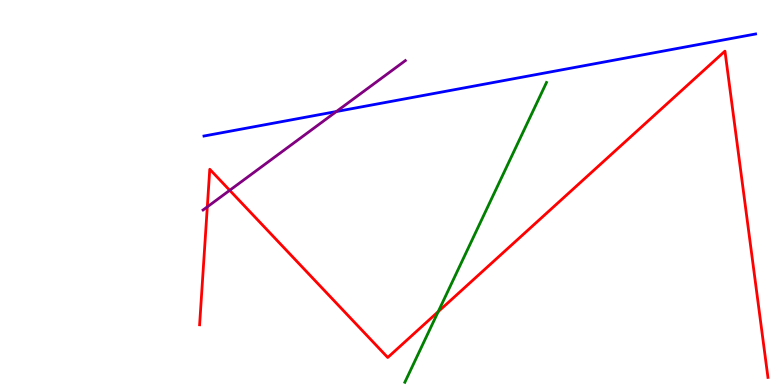[{'lines': ['blue', 'red'], 'intersections': []}, {'lines': ['green', 'red'], 'intersections': [{'x': 5.65, 'y': 1.91}]}, {'lines': ['purple', 'red'], 'intersections': [{'x': 2.67, 'y': 4.63}, {'x': 2.96, 'y': 5.06}]}, {'lines': ['blue', 'green'], 'intersections': []}, {'lines': ['blue', 'purple'], 'intersections': [{'x': 4.34, 'y': 7.1}]}, {'lines': ['green', 'purple'], 'intersections': []}]